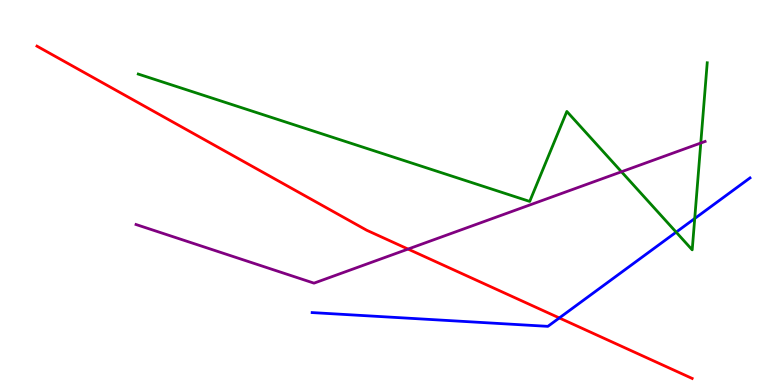[{'lines': ['blue', 'red'], 'intersections': [{'x': 7.22, 'y': 1.74}]}, {'lines': ['green', 'red'], 'intersections': []}, {'lines': ['purple', 'red'], 'intersections': [{'x': 5.27, 'y': 3.53}]}, {'lines': ['blue', 'green'], 'intersections': [{'x': 8.72, 'y': 3.97}, {'x': 8.96, 'y': 4.32}]}, {'lines': ['blue', 'purple'], 'intersections': []}, {'lines': ['green', 'purple'], 'intersections': [{'x': 8.02, 'y': 5.54}, {'x': 9.04, 'y': 6.29}]}]